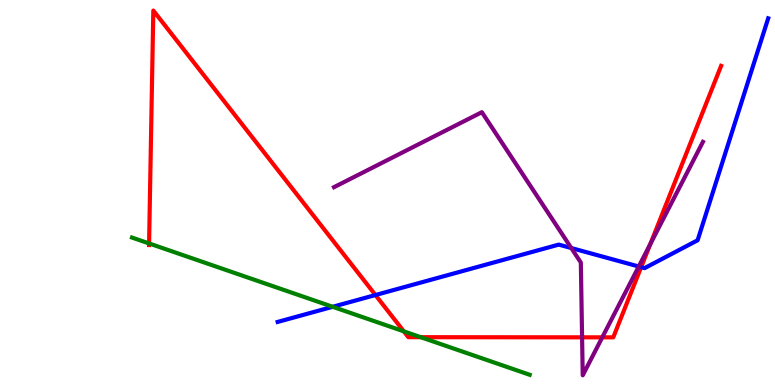[{'lines': ['blue', 'red'], 'intersections': [{'x': 4.84, 'y': 2.34}, {'x': 8.27, 'y': 3.06}]}, {'lines': ['green', 'red'], 'intersections': [{'x': 1.92, 'y': 3.68}, {'x': 5.21, 'y': 1.39}, {'x': 5.43, 'y': 1.24}]}, {'lines': ['purple', 'red'], 'intersections': [{'x': 7.51, 'y': 1.24}, {'x': 7.77, 'y': 1.24}, {'x': 8.39, 'y': 3.66}]}, {'lines': ['blue', 'green'], 'intersections': [{'x': 4.29, 'y': 2.03}]}, {'lines': ['blue', 'purple'], 'intersections': [{'x': 7.37, 'y': 3.56}, {'x': 8.24, 'y': 3.08}]}, {'lines': ['green', 'purple'], 'intersections': []}]